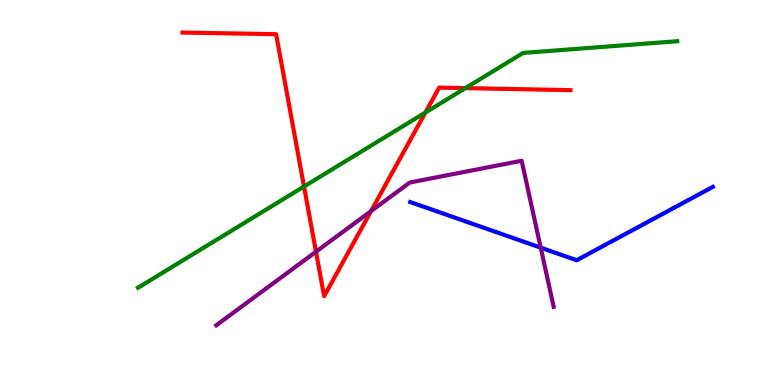[{'lines': ['blue', 'red'], 'intersections': []}, {'lines': ['green', 'red'], 'intersections': [{'x': 3.92, 'y': 5.16}, {'x': 5.49, 'y': 7.08}, {'x': 6.01, 'y': 7.71}]}, {'lines': ['purple', 'red'], 'intersections': [{'x': 4.08, 'y': 3.46}, {'x': 4.79, 'y': 4.52}]}, {'lines': ['blue', 'green'], 'intersections': []}, {'lines': ['blue', 'purple'], 'intersections': [{'x': 6.98, 'y': 3.57}]}, {'lines': ['green', 'purple'], 'intersections': []}]